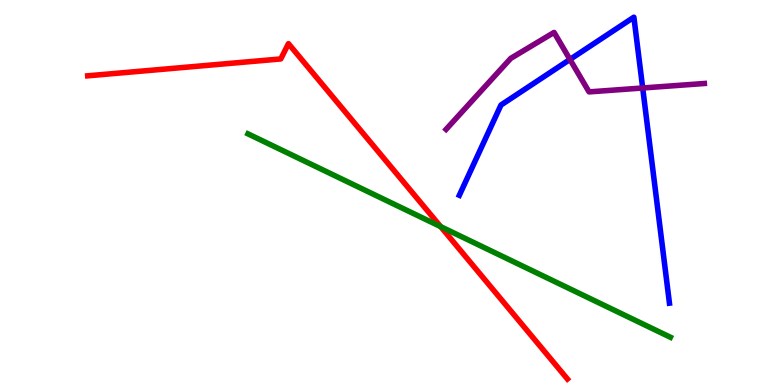[{'lines': ['blue', 'red'], 'intersections': []}, {'lines': ['green', 'red'], 'intersections': [{'x': 5.69, 'y': 4.11}]}, {'lines': ['purple', 'red'], 'intersections': []}, {'lines': ['blue', 'green'], 'intersections': []}, {'lines': ['blue', 'purple'], 'intersections': [{'x': 7.35, 'y': 8.46}, {'x': 8.29, 'y': 7.71}]}, {'lines': ['green', 'purple'], 'intersections': []}]